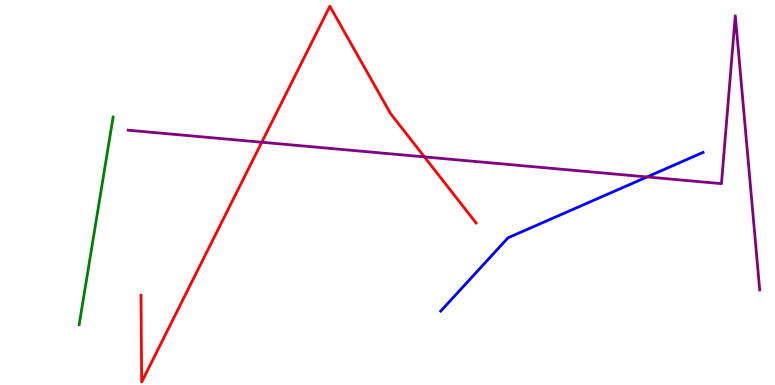[{'lines': ['blue', 'red'], 'intersections': []}, {'lines': ['green', 'red'], 'intersections': []}, {'lines': ['purple', 'red'], 'intersections': [{'x': 3.38, 'y': 6.31}, {'x': 5.48, 'y': 5.92}]}, {'lines': ['blue', 'green'], 'intersections': []}, {'lines': ['blue', 'purple'], 'intersections': [{'x': 8.35, 'y': 5.4}]}, {'lines': ['green', 'purple'], 'intersections': []}]